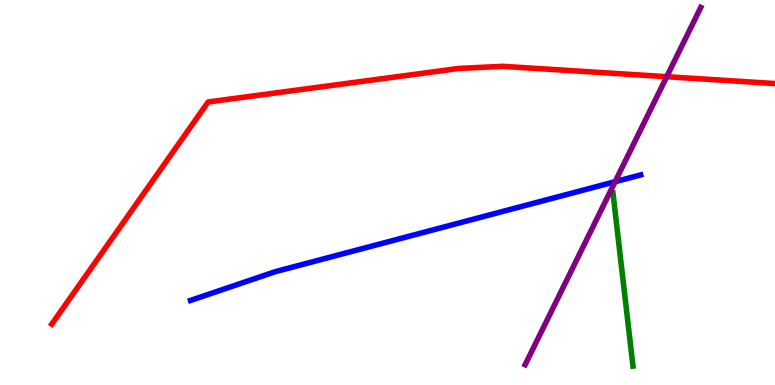[{'lines': ['blue', 'red'], 'intersections': []}, {'lines': ['green', 'red'], 'intersections': []}, {'lines': ['purple', 'red'], 'intersections': [{'x': 8.6, 'y': 8.01}]}, {'lines': ['blue', 'green'], 'intersections': []}, {'lines': ['blue', 'purple'], 'intersections': [{'x': 7.94, 'y': 5.28}]}, {'lines': ['green', 'purple'], 'intersections': []}]